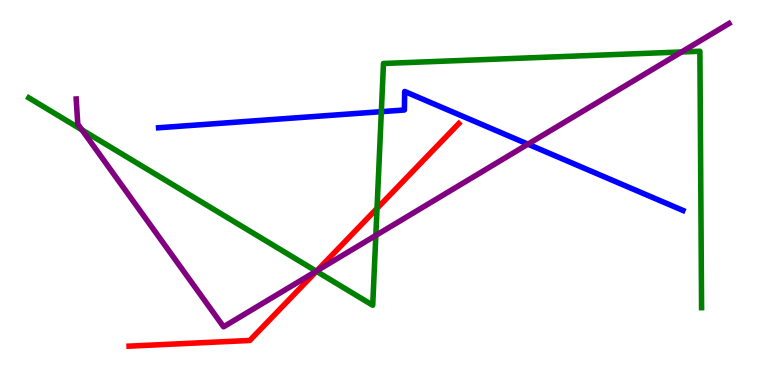[{'lines': ['blue', 'red'], 'intersections': []}, {'lines': ['green', 'red'], 'intersections': [{'x': 4.08, 'y': 2.95}, {'x': 4.86, 'y': 4.59}]}, {'lines': ['purple', 'red'], 'intersections': [{'x': 4.09, 'y': 2.97}]}, {'lines': ['blue', 'green'], 'intersections': [{'x': 4.92, 'y': 7.1}]}, {'lines': ['blue', 'purple'], 'intersections': [{'x': 6.81, 'y': 6.26}]}, {'lines': ['green', 'purple'], 'intersections': [{'x': 1.06, 'y': 6.63}, {'x': 4.08, 'y': 2.96}, {'x': 4.85, 'y': 3.88}, {'x': 8.79, 'y': 8.65}]}]